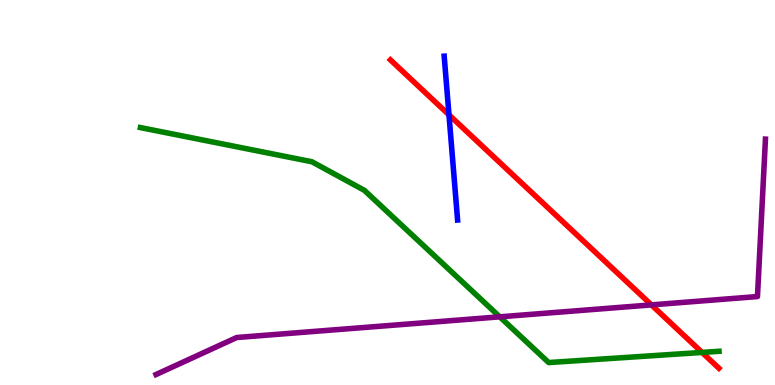[{'lines': ['blue', 'red'], 'intersections': [{'x': 5.79, 'y': 7.02}]}, {'lines': ['green', 'red'], 'intersections': [{'x': 9.06, 'y': 0.846}]}, {'lines': ['purple', 'red'], 'intersections': [{'x': 8.41, 'y': 2.08}]}, {'lines': ['blue', 'green'], 'intersections': []}, {'lines': ['blue', 'purple'], 'intersections': []}, {'lines': ['green', 'purple'], 'intersections': [{'x': 6.45, 'y': 1.77}]}]